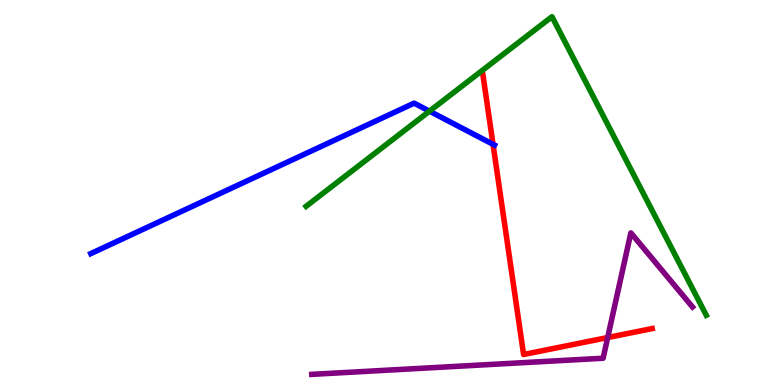[{'lines': ['blue', 'red'], 'intersections': [{'x': 6.36, 'y': 6.25}]}, {'lines': ['green', 'red'], 'intersections': []}, {'lines': ['purple', 'red'], 'intersections': [{'x': 7.84, 'y': 1.23}]}, {'lines': ['blue', 'green'], 'intersections': [{'x': 5.54, 'y': 7.11}]}, {'lines': ['blue', 'purple'], 'intersections': []}, {'lines': ['green', 'purple'], 'intersections': []}]